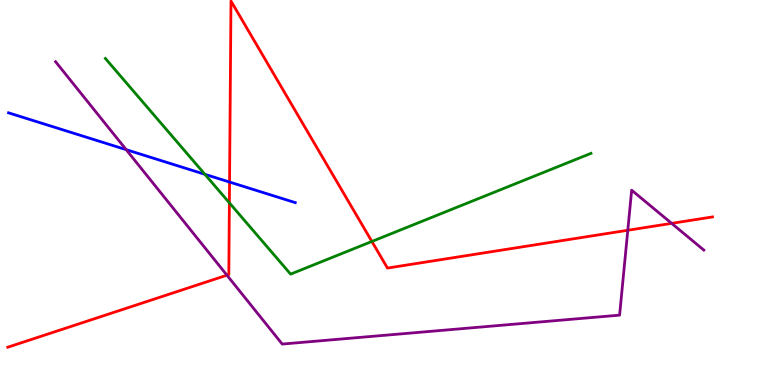[{'lines': ['blue', 'red'], 'intersections': [{'x': 2.96, 'y': 5.27}]}, {'lines': ['green', 'red'], 'intersections': [{'x': 2.96, 'y': 4.73}, {'x': 4.8, 'y': 3.73}]}, {'lines': ['purple', 'red'], 'intersections': [{'x': 2.93, 'y': 2.85}, {'x': 8.1, 'y': 4.02}, {'x': 8.67, 'y': 4.2}]}, {'lines': ['blue', 'green'], 'intersections': [{'x': 2.64, 'y': 5.47}]}, {'lines': ['blue', 'purple'], 'intersections': [{'x': 1.63, 'y': 6.11}]}, {'lines': ['green', 'purple'], 'intersections': []}]